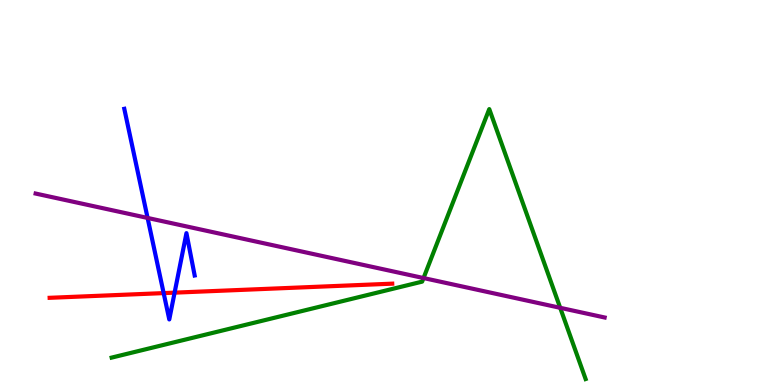[{'lines': ['blue', 'red'], 'intersections': [{'x': 2.11, 'y': 2.39}, {'x': 2.25, 'y': 2.4}]}, {'lines': ['green', 'red'], 'intersections': []}, {'lines': ['purple', 'red'], 'intersections': []}, {'lines': ['blue', 'green'], 'intersections': []}, {'lines': ['blue', 'purple'], 'intersections': [{'x': 1.9, 'y': 4.34}]}, {'lines': ['green', 'purple'], 'intersections': [{'x': 5.46, 'y': 2.78}, {'x': 7.23, 'y': 2.0}]}]